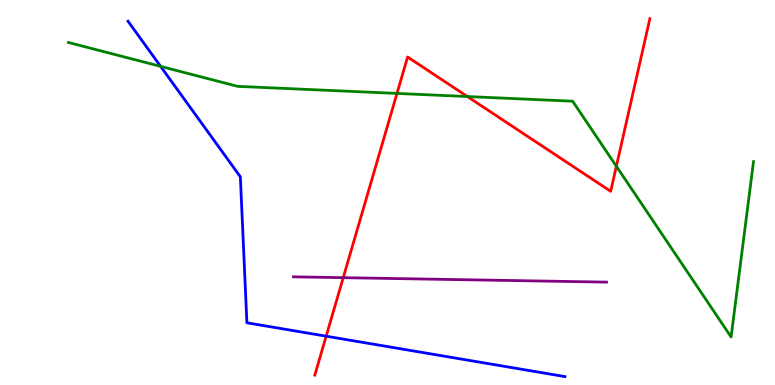[{'lines': ['blue', 'red'], 'intersections': [{'x': 4.21, 'y': 1.27}]}, {'lines': ['green', 'red'], 'intersections': [{'x': 5.12, 'y': 7.57}, {'x': 6.03, 'y': 7.49}, {'x': 7.95, 'y': 5.68}]}, {'lines': ['purple', 'red'], 'intersections': [{'x': 4.43, 'y': 2.79}]}, {'lines': ['blue', 'green'], 'intersections': [{'x': 2.07, 'y': 8.28}]}, {'lines': ['blue', 'purple'], 'intersections': []}, {'lines': ['green', 'purple'], 'intersections': []}]